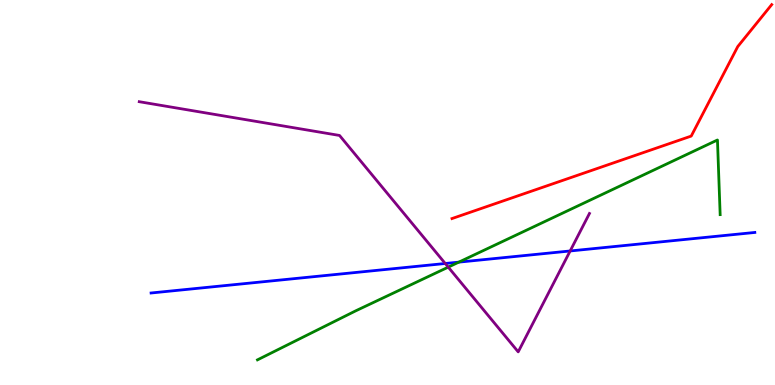[{'lines': ['blue', 'red'], 'intersections': []}, {'lines': ['green', 'red'], 'intersections': []}, {'lines': ['purple', 'red'], 'intersections': []}, {'lines': ['blue', 'green'], 'intersections': [{'x': 5.92, 'y': 3.19}]}, {'lines': ['blue', 'purple'], 'intersections': [{'x': 5.75, 'y': 3.16}, {'x': 7.36, 'y': 3.48}]}, {'lines': ['green', 'purple'], 'intersections': [{'x': 5.78, 'y': 3.06}]}]